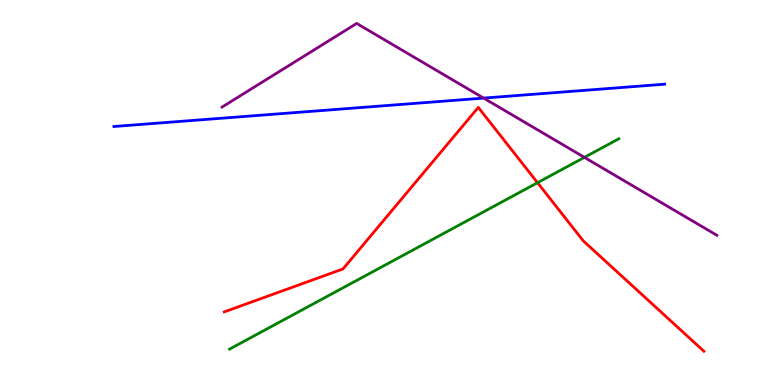[{'lines': ['blue', 'red'], 'intersections': []}, {'lines': ['green', 'red'], 'intersections': [{'x': 6.94, 'y': 5.25}]}, {'lines': ['purple', 'red'], 'intersections': []}, {'lines': ['blue', 'green'], 'intersections': []}, {'lines': ['blue', 'purple'], 'intersections': [{'x': 6.24, 'y': 7.45}]}, {'lines': ['green', 'purple'], 'intersections': [{'x': 7.54, 'y': 5.91}]}]